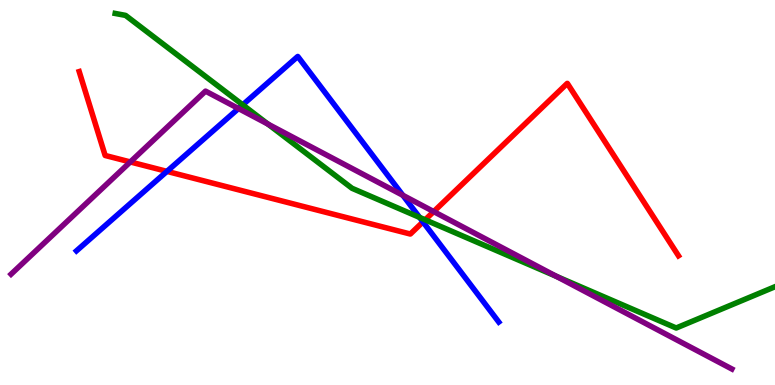[{'lines': ['blue', 'red'], 'intersections': [{'x': 2.15, 'y': 5.55}, {'x': 5.46, 'y': 4.24}]}, {'lines': ['green', 'red'], 'intersections': [{'x': 5.49, 'y': 4.29}]}, {'lines': ['purple', 'red'], 'intersections': [{'x': 1.68, 'y': 5.79}, {'x': 5.6, 'y': 4.5}]}, {'lines': ['blue', 'green'], 'intersections': [{'x': 3.13, 'y': 7.28}, {'x': 5.41, 'y': 4.35}]}, {'lines': ['blue', 'purple'], 'intersections': [{'x': 3.08, 'y': 7.18}, {'x': 5.2, 'y': 4.93}]}, {'lines': ['green', 'purple'], 'intersections': [{'x': 3.46, 'y': 6.78}, {'x': 7.18, 'y': 2.82}]}]